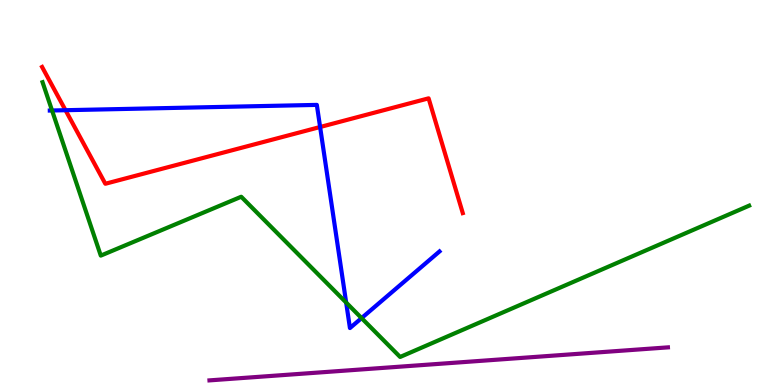[{'lines': ['blue', 'red'], 'intersections': [{'x': 0.845, 'y': 7.14}, {'x': 4.13, 'y': 6.7}]}, {'lines': ['green', 'red'], 'intersections': []}, {'lines': ['purple', 'red'], 'intersections': []}, {'lines': ['blue', 'green'], 'intersections': [{'x': 0.672, 'y': 7.13}, {'x': 4.47, 'y': 2.14}, {'x': 4.67, 'y': 1.74}]}, {'lines': ['blue', 'purple'], 'intersections': []}, {'lines': ['green', 'purple'], 'intersections': []}]